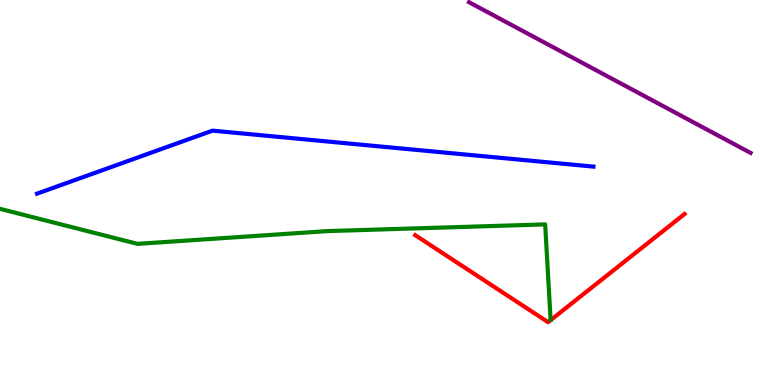[{'lines': ['blue', 'red'], 'intersections': []}, {'lines': ['green', 'red'], 'intersections': []}, {'lines': ['purple', 'red'], 'intersections': []}, {'lines': ['blue', 'green'], 'intersections': []}, {'lines': ['blue', 'purple'], 'intersections': []}, {'lines': ['green', 'purple'], 'intersections': []}]